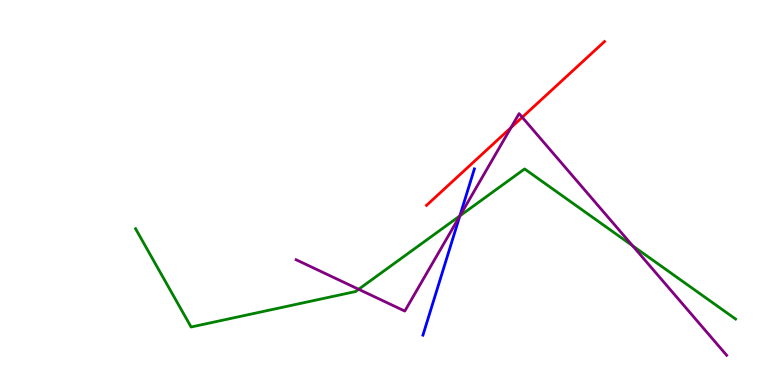[{'lines': ['blue', 'red'], 'intersections': []}, {'lines': ['green', 'red'], 'intersections': []}, {'lines': ['purple', 'red'], 'intersections': [{'x': 6.59, 'y': 6.69}, {'x': 6.74, 'y': 6.95}]}, {'lines': ['blue', 'green'], 'intersections': [{'x': 5.93, 'y': 4.39}]}, {'lines': ['blue', 'purple'], 'intersections': [{'x': 5.93, 'y': 4.39}]}, {'lines': ['green', 'purple'], 'intersections': [{'x': 4.63, 'y': 2.49}, {'x': 5.93, 'y': 4.39}, {'x': 8.16, 'y': 3.62}]}]